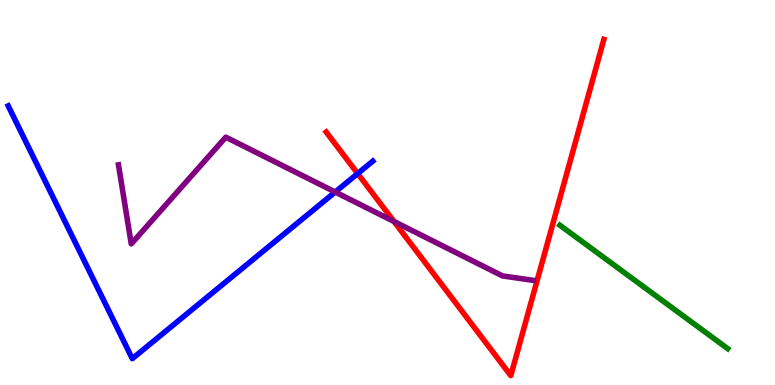[{'lines': ['blue', 'red'], 'intersections': [{'x': 4.62, 'y': 5.49}]}, {'lines': ['green', 'red'], 'intersections': []}, {'lines': ['purple', 'red'], 'intersections': [{'x': 5.08, 'y': 4.25}]}, {'lines': ['blue', 'green'], 'intersections': []}, {'lines': ['blue', 'purple'], 'intersections': [{'x': 4.33, 'y': 5.01}]}, {'lines': ['green', 'purple'], 'intersections': []}]